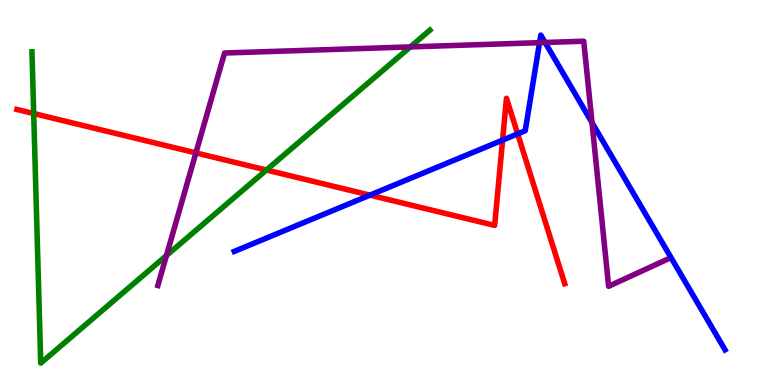[{'lines': ['blue', 'red'], 'intersections': [{'x': 4.77, 'y': 4.93}, {'x': 6.49, 'y': 6.36}, {'x': 6.68, 'y': 6.52}]}, {'lines': ['green', 'red'], 'intersections': [{'x': 0.435, 'y': 7.05}, {'x': 3.44, 'y': 5.58}]}, {'lines': ['purple', 'red'], 'intersections': [{'x': 2.53, 'y': 6.03}]}, {'lines': ['blue', 'green'], 'intersections': []}, {'lines': ['blue', 'purple'], 'intersections': [{'x': 6.96, 'y': 8.89}, {'x': 7.03, 'y': 8.9}, {'x': 7.64, 'y': 6.82}]}, {'lines': ['green', 'purple'], 'intersections': [{'x': 2.15, 'y': 3.36}, {'x': 5.29, 'y': 8.78}]}]